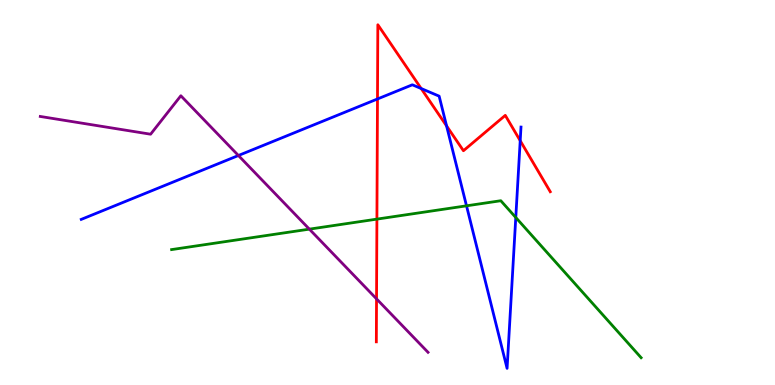[{'lines': ['blue', 'red'], 'intersections': [{'x': 4.87, 'y': 7.43}, {'x': 5.43, 'y': 7.7}, {'x': 5.76, 'y': 6.73}, {'x': 6.71, 'y': 6.35}]}, {'lines': ['green', 'red'], 'intersections': [{'x': 4.86, 'y': 4.31}]}, {'lines': ['purple', 'red'], 'intersections': [{'x': 4.86, 'y': 2.24}]}, {'lines': ['blue', 'green'], 'intersections': [{'x': 6.02, 'y': 4.65}, {'x': 6.66, 'y': 4.35}]}, {'lines': ['blue', 'purple'], 'intersections': [{'x': 3.08, 'y': 5.96}]}, {'lines': ['green', 'purple'], 'intersections': [{'x': 3.99, 'y': 4.05}]}]